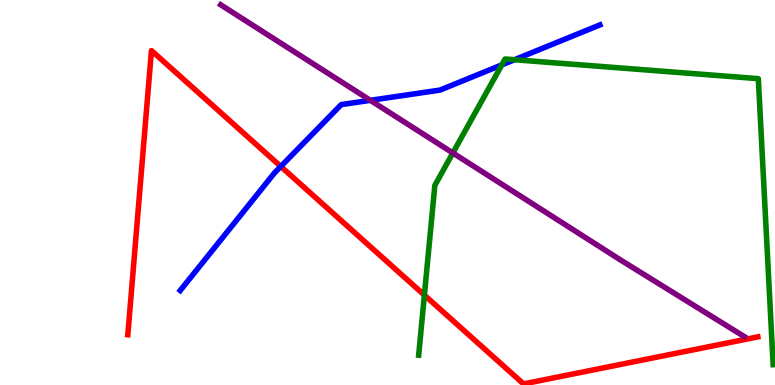[{'lines': ['blue', 'red'], 'intersections': [{'x': 3.62, 'y': 5.68}]}, {'lines': ['green', 'red'], 'intersections': [{'x': 5.48, 'y': 2.33}]}, {'lines': ['purple', 'red'], 'intersections': []}, {'lines': ['blue', 'green'], 'intersections': [{'x': 6.47, 'y': 8.31}, {'x': 6.64, 'y': 8.45}]}, {'lines': ['blue', 'purple'], 'intersections': [{'x': 4.78, 'y': 7.39}]}, {'lines': ['green', 'purple'], 'intersections': [{'x': 5.84, 'y': 6.03}]}]